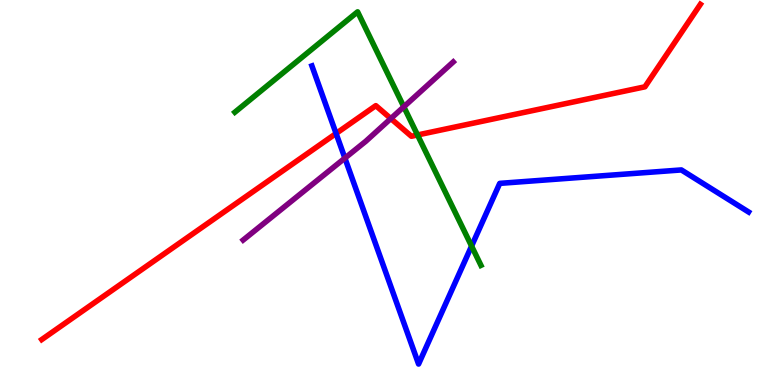[{'lines': ['blue', 'red'], 'intersections': [{'x': 4.34, 'y': 6.53}]}, {'lines': ['green', 'red'], 'intersections': [{'x': 5.39, 'y': 6.49}]}, {'lines': ['purple', 'red'], 'intersections': [{'x': 5.04, 'y': 6.92}]}, {'lines': ['blue', 'green'], 'intersections': [{'x': 6.08, 'y': 3.61}]}, {'lines': ['blue', 'purple'], 'intersections': [{'x': 4.45, 'y': 5.89}]}, {'lines': ['green', 'purple'], 'intersections': [{'x': 5.21, 'y': 7.23}]}]